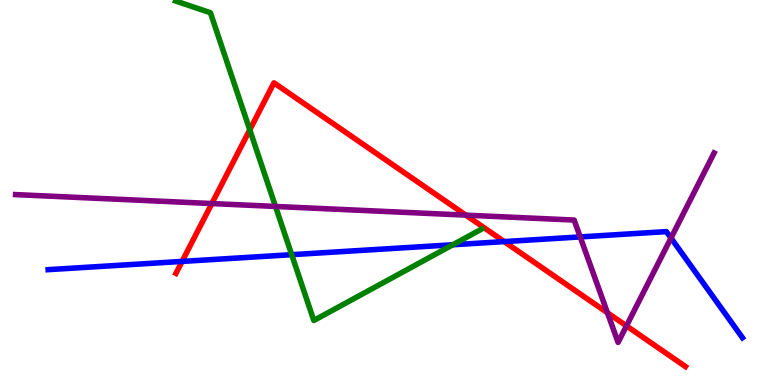[{'lines': ['blue', 'red'], 'intersections': [{'x': 2.35, 'y': 3.21}, {'x': 6.51, 'y': 3.72}]}, {'lines': ['green', 'red'], 'intersections': [{'x': 3.22, 'y': 6.63}]}, {'lines': ['purple', 'red'], 'intersections': [{'x': 2.73, 'y': 4.71}, {'x': 6.01, 'y': 4.41}, {'x': 7.84, 'y': 1.88}, {'x': 8.08, 'y': 1.54}]}, {'lines': ['blue', 'green'], 'intersections': [{'x': 3.76, 'y': 3.39}, {'x': 5.84, 'y': 3.64}]}, {'lines': ['blue', 'purple'], 'intersections': [{'x': 7.49, 'y': 3.85}, {'x': 8.66, 'y': 3.82}]}, {'lines': ['green', 'purple'], 'intersections': [{'x': 3.55, 'y': 4.64}]}]